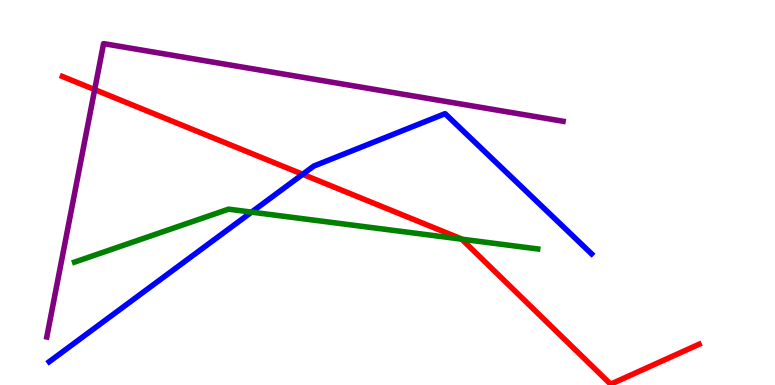[{'lines': ['blue', 'red'], 'intersections': [{'x': 3.91, 'y': 5.47}]}, {'lines': ['green', 'red'], 'intersections': [{'x': 5.96, 'y': 3.79}]}, {'lines': ['purple', 'red'], 'intersections': [{'x': 1.22, 'y': 7.67}]}, {'lines': ['blue', 'green'], 'intersections': [{'x': 3.25, 'y': 4.49}]}, {'lines': ['blue', 'purple'], 'intersections': []}, {'lines': ['green', 'purple'], 'intersections': []}]